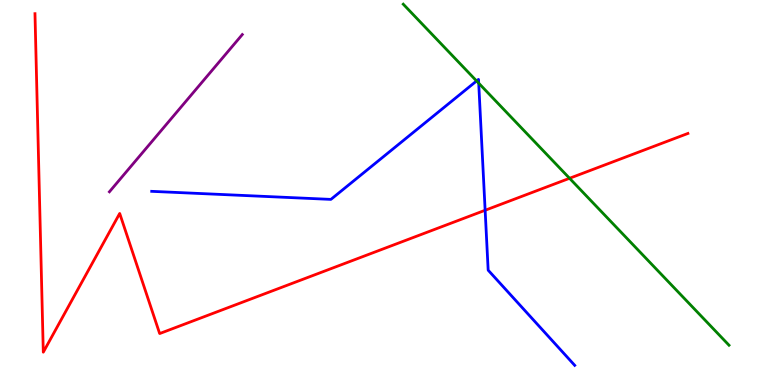[{'lines': ['blue', 'red'], 'intersections': [{'x': 6.26, 'y': 4.54}]}, {'lines': ['green', 'red'], 'intersections': [{'x': 7.35, 'y': 5.37}]}, {'lines': ['purple', 'red'], 'intersections': []}, {'lines': ['blue', 'green'], 'intersections': [{'x': 6.15, 'y': 7.9}, {'x': 6.18, 'y': 7.84}]}, {'lines': ['blue', 'purple'], 'intersections': []}, {'lines': ['green', 'purple'], 'intersections': []}]